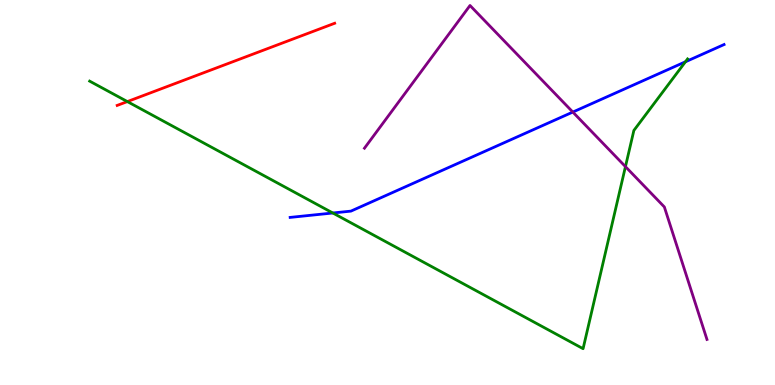[{'lines': ['blue', 'red'], 'intersections': []}, {'lines': ['green', 'red'], 'intersections': [{'x': 1.64, 'y': 7.36}]}, {'lines': ['purple', 'red'], 'intersections': []}, {'lines': ['blue', 'green'], 'intersections': [{'x': 4.29, 'y': 4.47}, {'x': 8.84, 'y': 8.4}]}, {'lines': ['blue', 'purple'], 'intersections': [{'x': 7.39, 'y': 7.09}]}, {'lines': ['green', 'purple'], 'intersections': [{'x': 8.07, 'y': 5.67}]}]